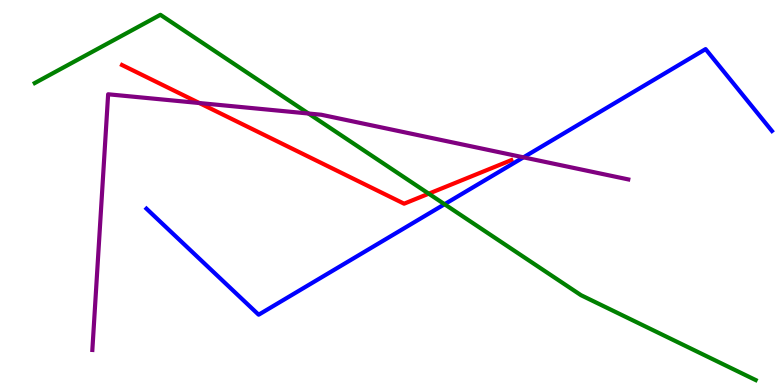[{'lines': ['blue', 'red'], 'intersections': []}, {'lines': ['green', 'red'], 'intersections': [{'x': 5.53, 'y': 4.97}]}, {'lines': ['purple', 'red'], 'intersections': [{'x': 2.57, 'y': 7.32}]}, {'lines': ['blue', 'green'], 'intersections': [{'x': 5.74, 'y': 4.7}]}, {'lines': ['blue', 'purple'], 'intersections': [{'x': 6.75, 'y': 5.91}]}, {'lines': ['green', 'purple'], 'intersections': [{'x': 3.98, 'y': 7.05}]}]